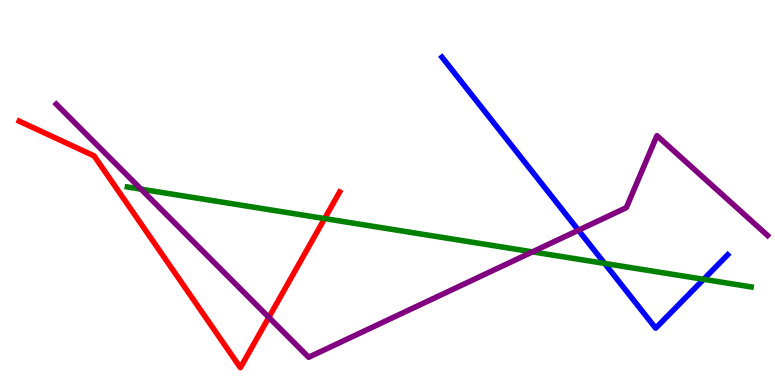[{'lines': ['blue', 'red'], 'intersections': []}, {'lines': ['green', 'red'], 'intersections': [{'x': 4.19, 'y': 4.32}]}, {'lines': ['purple', 'red'], 'intersections': [{'x': 3.47, 'y': 1.76}]}, {'lines': ['blue', 'green'], 'intersections': [{'x': 7.8, 'y': 3.16}, {'x': 9.08, 'y': 2.75}]}, {'lines': ['blue', 'purple'], 'intersections': [{'x': 7.46, 'y': 4.02}]}, {'lines': ['green', 'purple'], 'intersections': [{'x': 1.82, 'y': 5.09}, {'x': 6.87, 'y': 3.46}]}]